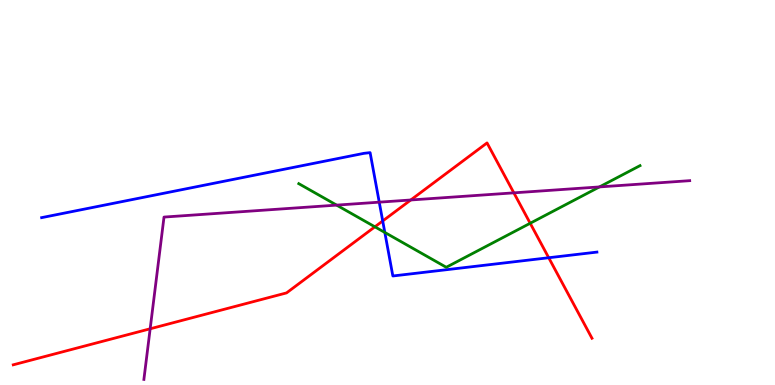[{'lines': ['blue', 'red'], 'intersections': [{'x': 4.94, 'y': 4.26}, {'x': 7.08, 'y': 3.31}]}, {'lines': ['green', 'red'], 'intersections': [{'x': 4.84, 'y': 4.11}, {'x': 6.84, 'y': 4.2}]}, {'lines': ['purple', 'red'], 'intersections': [{'x': 1.94, 'y': 1.46}, {'x': 5.3, 'y': 4.81}, {'x': 6.63, 'y': 4.99}]}, {'lines': ['blue', 'green'], 'intersections': [{'x': 4.97, 'y': 3.96}]}, {'lines': ['blue', 'purple'], 'intersections': [{'x': 4.89, 'y': 4.75}]}, {'lines': ['green', 'purple'], 'intersections': [{'x': 4.34, 'y': 4.67}, {'x': 7.73, 'y': 5.14}]}]